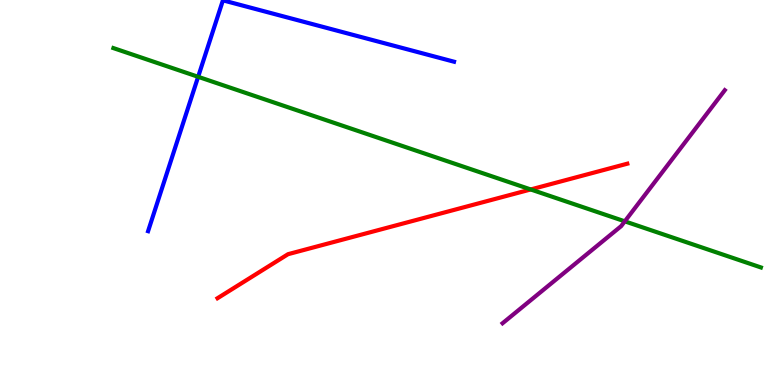[{'lines': ['blue', 'red'], 'intersections': []}, {'lines': ['green', 'red'], 'intersections': [{'x': 6.85, 'y': 5.08}]}, {'lines': ['purple', 'red'], 'intersections': []}, {'lines': ['blue', 'green'], 'intersections': [{'x': 2.56, 'y': 8.01}]}, {'lines': ['blue', 'purple'], 'intersections': []}, {'lines': ['green', 'purple'], 'intersections': [{'x': 8.06, 'y': 4.25}]}]